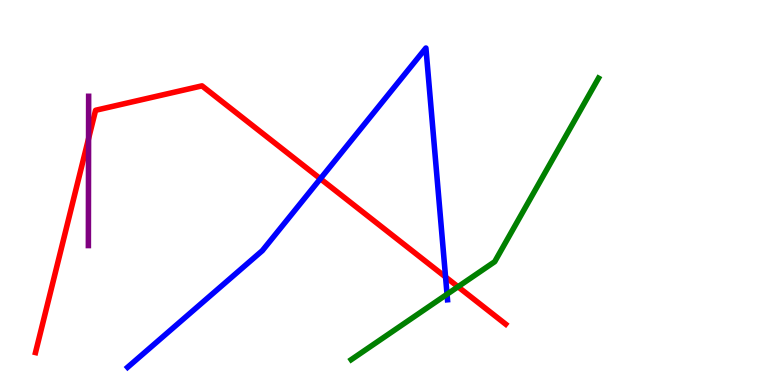[{'lines': ['blue', 'red'], 'intersections': [{'x': 4.13, 'y': 5.36}, {'x': 5.75, 'y': 2.81}]}, {'lines': ['green', 'red'], 'intersections': [{'x': 5.91, 'y': 2.55}]}, {'lines': ['purple', 'red'], 'intersections': [{'x': 1.14, 'y': 6.4}]}, {'lines': ['blue', 'green'], 'intersections': [{'x': 5.77, 'y': 2.36}]}, {'lines': ['blue', 'purple'], 'intersections': []}, {'lines': ['green', 'purple'], 'intersections': []}]